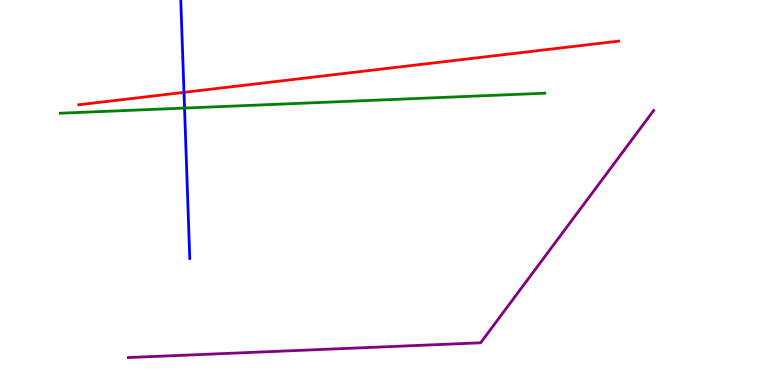[{'lines': ['blue', 'red'], 'intersections': [{'x': 2.37, 'y': 7.6}]}, {'lines': ['green', 'red'], 'intersections': []}, {'lines': ['purple', 'red'], 'intersections': []}, {'lines': ['blue', 'green'], 'intersections': [{'x': 2.38, 'y': 7.19}]}, {'lines': ['blue', 'purple'], 'intersections': []}, {'lines': ['green', 'purple'], 'intersections': []}]